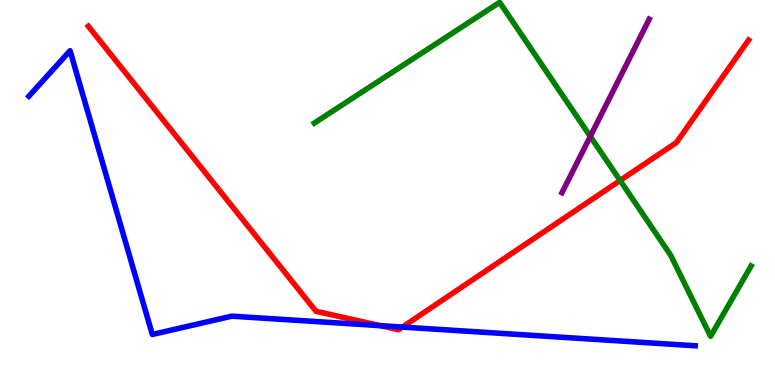[{'lines': ['blue', 'red'], 'intersections': [{'x': 4.91, 'y': 1.54}, {'x': 5.19, 'y': 1.5}]}, {'lines': ['green', 'red'], 'intersections': [{'x': 8.0, 'y': 5.31}]}, {'lines': ['purple', 'red'], 'intersections': []}, {'lines': ['blue', 'green'], 'intersections': []}, {'lines': ['blue', 'purple'], 'intersections': []}, {'lines': ['green', 'purple'], 'intersections': [{'x': 7.62, 'y': 6.46}]}]